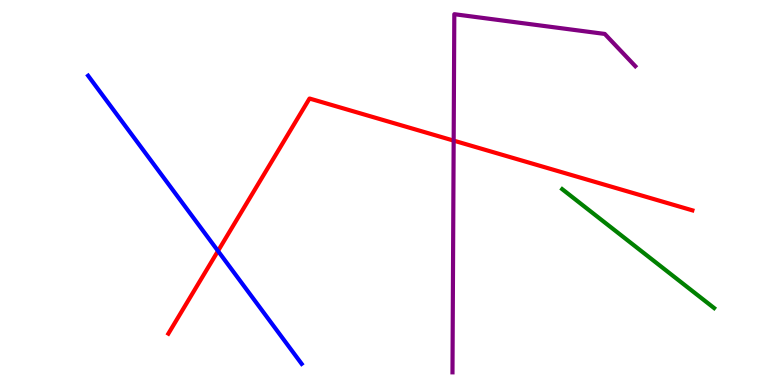[{'lines': ['blue', 'red'], 'intersections': [{'x': 2.81, 'y': 3.48}]}, {'lines': ['green', 'red'], 'intersections': []}, {'lines': ['purple', 'red'], 'intersections': [{'x': 5.85, 'y': 6.35}]}, {'lines': ['blue', 'green'], 'intersections': []}, {'lines': ['blue', 'purple'], 'intersections': []}, {'lines': ['green', 'purple'], 'intersections': []}]